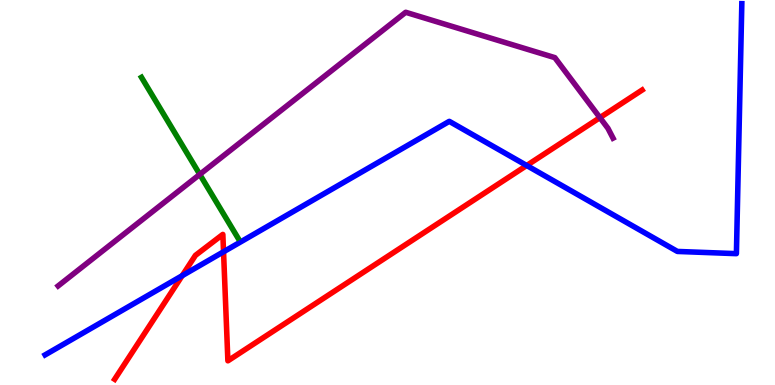[{'lines': ['blue', 'red'], 'intersections': [{'x': 2.35, 'y': 2.84}, {'x': 2.88, 'y': 3.46}, {'x': 6.8, 'y': 5.7}]}, {'lines': ['green', 'red'], 'intersections': []}, {'lines': ['purple', 'red'], 'intersections': [{'x': 7.74, 'y': 6.94}]}, {'lines': ['blue', 'green'], 'intersections': []}, {'lines': ['blue', 'purple'], 'intersections': []}, {'lines': ['green', 'purple'], 'intersections': [{'x': 2.58, 'y': 5.47}]}]